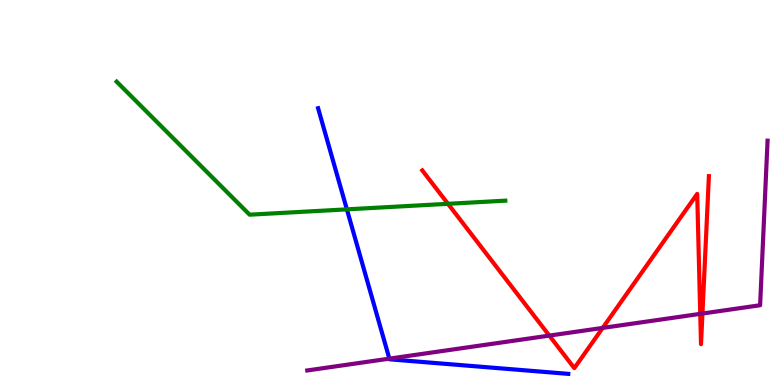[{'lines': ['blue', 'red'], 'intersections': []}, {'lines': ['green', 'red'], 'intersections': [{'x': 5.78, 'y': 4.71}]}, {'lines': ['purple', 'red'], 'intersections': [{'x': 7.09, 'y': 1.28}, {'x': 7.78, 'y': 1.48}, {'x': 9.04, 'y': 1.85}, {'x': 9.06, 'y': 1.86}]}, {'lines': ['blue', 'green'], 'intersections': [{'x': 4.48, 'y': 4.56}]}, {'lines': ['blue', 'purple'], 'intersections': [{'x': 5.02, 'y': 0.685}]}, {'lines': ['green', 'purple'], 'intersections': []}]